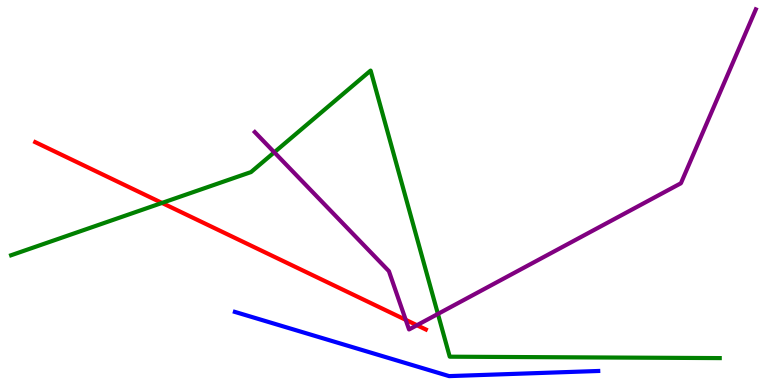[{'lines': ['blue', 'red'], 'intersections': []}, {'lines': ['green', 'red'], 'intersections': [{'x': 2.09, 'y': 4.73}]}, {'lines': ['purple', 'red'], 'intersections': [{'x': 5.24, 'y': 1.69}, {'x': 5.38, 'y': 1.55}]}, {'lines': ['blue', 'green'], 'intersections': []}, {'lines': ['blue', 'purple'], 'intersections': []}, {'lines': ['green', 'purple'], 'intersections': [{'x': 3.54, 'y': 6.04}, {'x': 5.65, 'y': 1.85}]}]